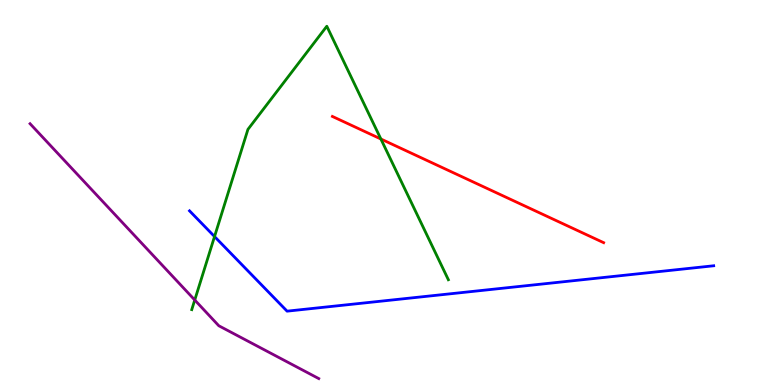[{'lines': ['blue', 'red'], 'intersections': []}, {'lines': ['green', 'red'], 'intersections': [{'x': 4.91, 'y': 6.39}]}, {'lines': ['purple', 'red'], 'intersections': []}, {'lines': ['blue', 'green'], 'intersections': [{'x': 2.77, 'y': 3.86}]}, {'lines': ['blue', 'purple'], 'intersections': []}, {'lines': ['green', 'purple'], 'intersections': [{'x': 2.51, 'y': 2.21}]}]